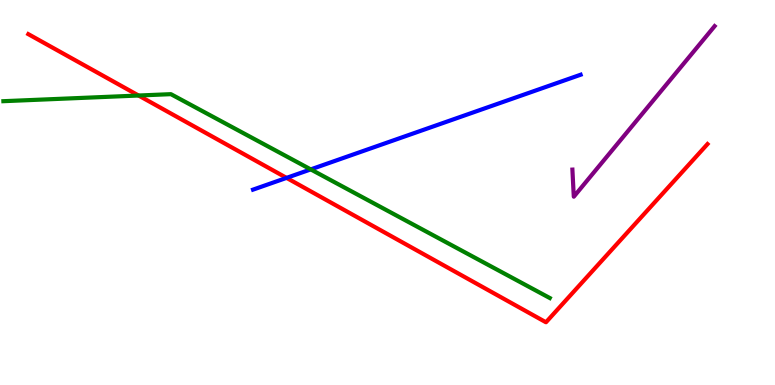[{'lines': ['blue', 'red'], 'intersections': [{'x': 3.7, 'y': 5.38}]}, {'lines': ['green', 'red'], 'intersections': [{'x': 1.79, 'y': 7.52}]}, {'lines': ['purple', 'red'], 'intersections': []}, {'lines': ['blue', 'green'], 'intersections': [{'x': 4.01, 'y': 5.6}]}, {'lines': ['blue', 'purple'], 'intersections': []}, {'lines': ['green', 'purple'], 'intersections': []}]